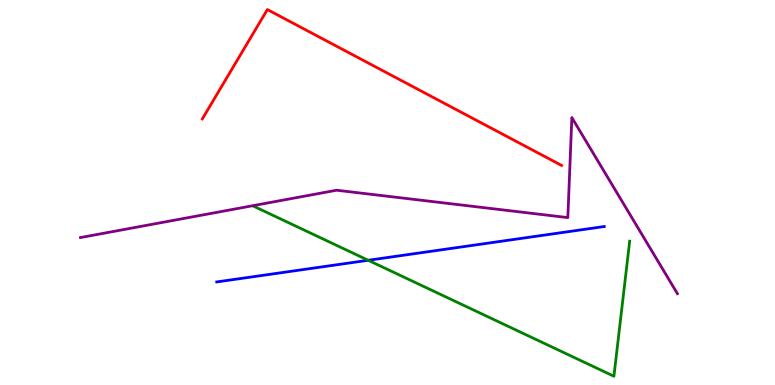[{'lines': ['blue', 'red'], 'intersections': []}, {'lines': ['green', 'red'], 'intersections': []}, {'lines': ['purple', 'red'], 'intersections': []}, {'lines': ['blue', 'green'], 'intersections': [{'x': 4.75, 'y': 3.24}]}, {'lines': ['blue', 'purple'], 'intersections': []}, {'lines': ['green', 'purple'], 'intersections': []}]